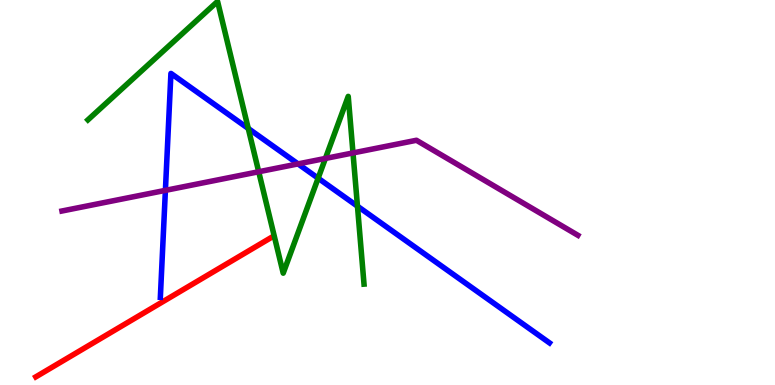[{'lines': ['blue', 'red'], 'intersections': []}, {'lines': ['green', 'red'], 'intersections': []}, {'lines': ['purple', 'red'], 'intersections': []}, {'lines': ['blue', 'green'], 'intersections': [{'x': 3.2, 'y': 6.66}, {'x': 4.1, 'y': 5.37}, {'x': 4.61, 'y': 4.64}]}, {'lines': ['blue', 'purple'], 'intersections': [{'x': 2.13, 'y': 5.06}, {'x': 3.85, 'y': 5.74}]}, {'lines': ['green', 'purple'], 'intersections': [{'x': 3.34, 'y': 5.54}, {'x': 4.2, 'y': 5.88}, {'x': 4.55, 'y': 6.03}]}]